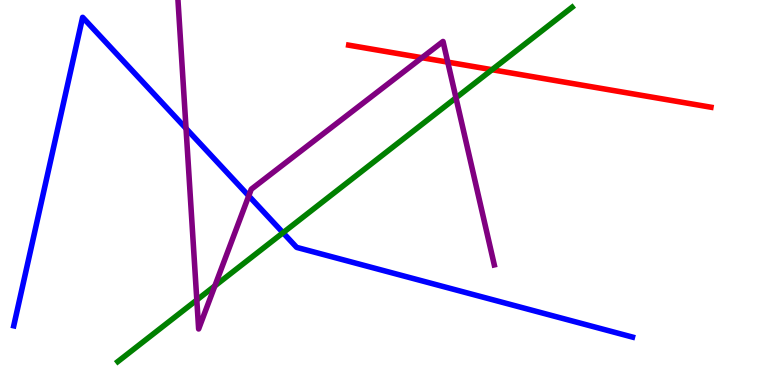[{'lines': ['blue', 'red'], 'intersections': []}, {'lines': ['green', 'red'], 'intersections': [{'x': 6.35, 'y': 8.19}]}, {'lines': ['purple', 'red'], 'intersections': [{'x': 5.44, 'y': 8.5}, {'x': 5.78, 'y': 8.39}]}, {'lines': ['blue', 'green'], 'intersections': [{'x': 3.65, 'y': 3.96}]}, {'lines': ['blue', 'purple'], 'intersections': [{'x': 2.4, 'y': 6.66}, {'x': 3.21, 'y': 4.91}]}, {'lines': ['green', 'purple'], 'intersections': [{'x': 2.54, 'y': 2.21}, {'x': 2.77, 'y': 2.57}, {'x': 5.88, 'y': 7.46}]}]